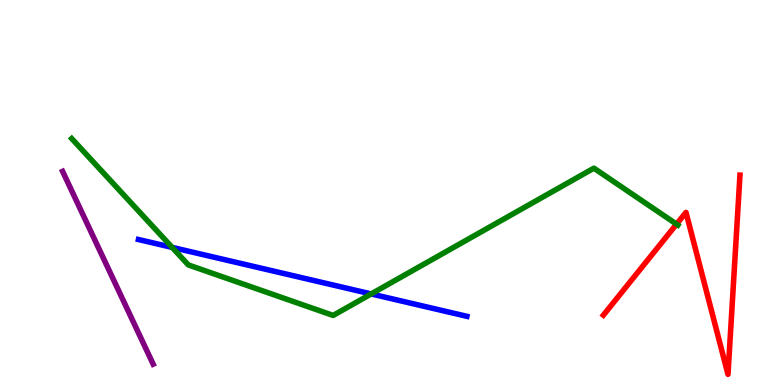[{'lines': ['blue', 'red'], 'intersections': []}, {'lines': ['green', 'red'], 'intersections': [{'x': 8.73, 'y': 4.18}]}, {'lines': ['purple', 'red'], 'intersections': []}, {'lines': ['blue', 'green'], 'intersections': [{'x': 2.22, 'y': 3.57}, {'x': 4.79, 'y': 2.37}]}, {'lines': ['blue', 'purple'], 'intersections': []}, {'lines': ['green', 'purple'], 'intersections': []}]